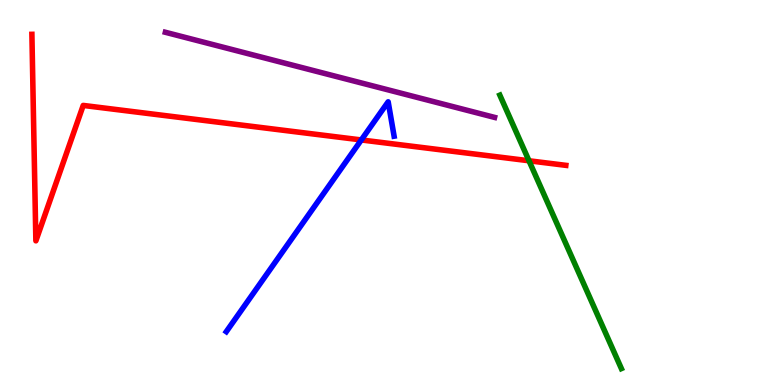[{'lines': ['blue', 'red'], 'intersections': [{'x': 4.66, 'y': 6.36}]}, {'lines': ['green', 'red'], 'intersections': [{'x': 6.83, 'y': 5.82}]}, {'lines': ['purple', 'red'], 'intersections': []}, {'lines': ['blue', 'green'], 'intersections': []}, {'lines': ['blue', 'purple'], 'intersections': []}, {'lines': ['green', 'purple'], 'intersections': []}]